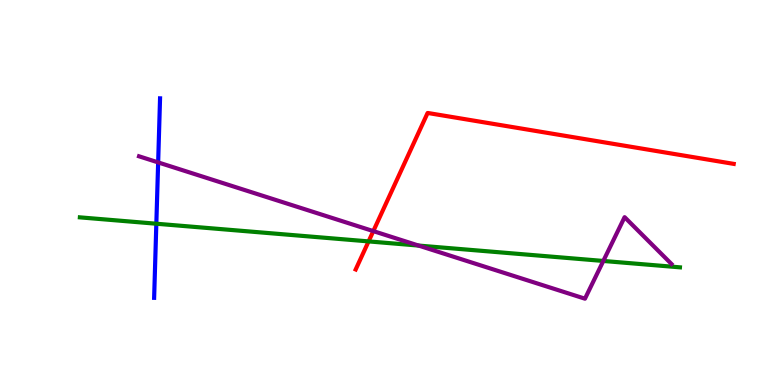[{'lines': ['blue', 'red'], 'intersections': []}, {'lines': ['green', 'red'], 'intersections': [{'x': 4.76, 'y': 3.73}]}, {'lines': ['purple', 'red'], 'intersections': [{'x': 4.82, 'y': 4.0}]}, {'lines': ['blue', 'green'], 'intersections': [{'x': 2.02, 'y': 4.19}]}, {'lines': ['blue', 'purple'], 'intersections': [{'x': 2.04, 'y': 5.78}]}, {'lines': ['green', 'purple'], 'intersections': [{'x': 5.4, 'y': 3.62}, {'x': 7.78, 'y': 3.22}]}]